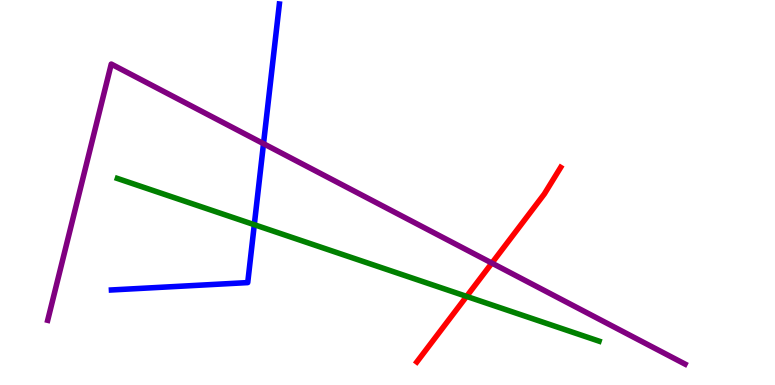[{'lines': ['blue', 'red'], 'intersections': []}, {'lines': ['green', 'red'], 'intersections': [{'x': 6.02, 'y': 2.3}]}, {'lines': ['purple', 'red'], 'intersections': [{'x': 6.35, 'y': 3.17}]}, {'lines': ['blue', 'green'], 'intersections': [{'x': 3.28, 'y': 4.16}]}, {'lines': ['blue', 'purple'], 'intersections': [{'x': 3.4, 'y': 6.27}]}, {'lines': ['green', 'purple'], 'intersections': []}]